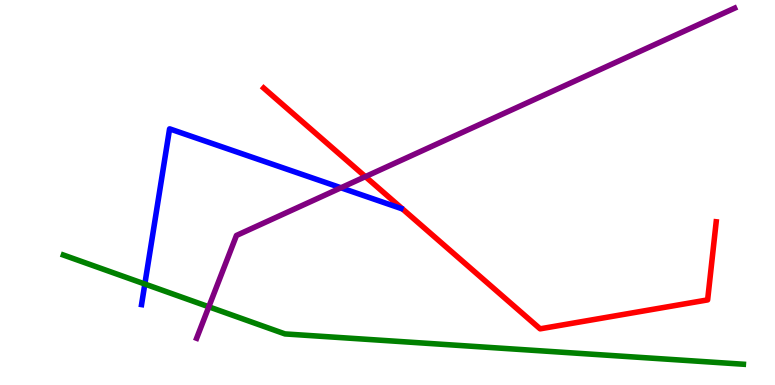[{'lines': ['blue', 'red'], 'intersections': []}, {'lines': ['green', 'red'], 'intersections': []}, {'lines': ['purple', 'red'], 'intersections': [{'x': 4.71, 'y': 5.41}]}, {'lines': ['blue', 'green'], 'intersections': [{'x': 1.87, 'y': 2.62}]}, {'lines': ['blue', 'purple'], 'intersections': [{'x': 4.4, 'y': 5.12}]}, {'lines': ['green', 'purple'], 'intersections': [{'x': 2.69, 'y': 2.03}]}]